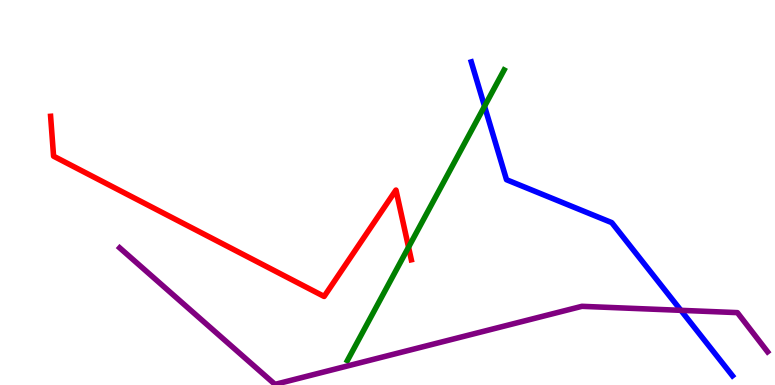[{'lines': ['blue', 'red'], 'intersections': []}, {'lines': ['green', 'red'], 'intersections': [{'x': 5.27, 'y': 3.58}]}, {'lines': ['purple', 'red'], 'intersections': []}, {'lines': ['blue', 'green'], 'intersections': [{'x': 6.25, 'y': 7.24}]}, {'lines': ['blue', 'purple'], 'intersections': [{'x': 8.79, 'y': 1.94}]}, {'lines': ['green', 'purple'], 'intersections': []}]